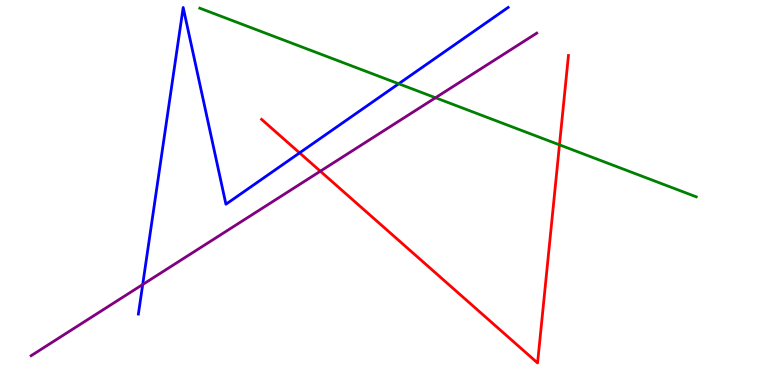[{'lines': ['blue', 'red'], 'intersections': [{'x': 3.87, 'y': 6.03}]}, {'lines': ['green', 'red'], 'intersections': [{'x': 7.22, 'y': 6.24}]}, {'lines': ['purple', 'red'], 'intersections': [{'x': 4.13, 'y': 5.55}]}, {'lines': ['blue', 'green'], 'intersections': [{'x': 5.14, 'y': 7.82}]}, {'lines': ['blue', 'purple'], 'intersections': [{'x': 1.84, 'y': 2.61}]}, {'lines': ['green', 'purple'], 'intersections': [{'x': 5.62, 'y': 7.46}]}]